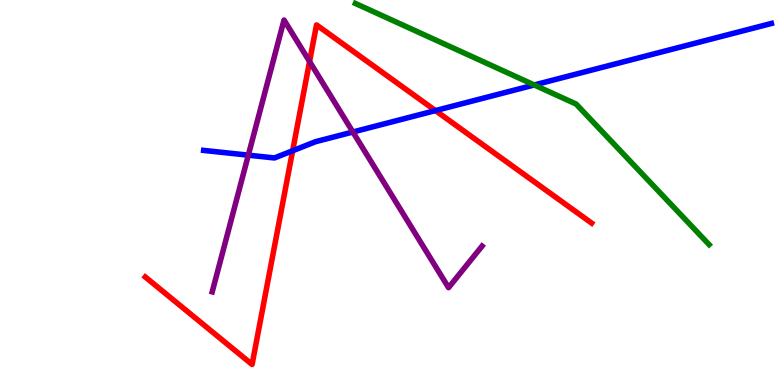[{'lines': ['blue', 'red'], 'intersections': [{'x': 3.78, 'y': 6.08}, {'x': 5.62, 'y': 7.13}]}, {'lines': ['green', 'red'], 'intersections': []}, {'lines': ['purple', 'red'], 'intersections': [{'x': 3.99, 'y': 8.4}]}, {'lines': ['blue', 'green'], 'intersections': [{'x': 6.89, 'y': 7.79}]}, {'lines': ['blue', 'purple'], 'intersections': [{'x': 3.2, 'y': 5.97}, {'x': 4.55, 'y': 6.57}]}, {'lines': ['green', 'purple'], 'intersections': []}]